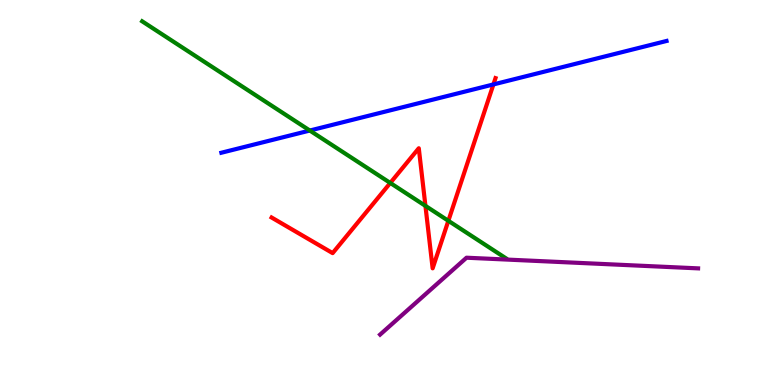[{'lines': ['blue', 'red'], 'intersections': [{'x': 6.37, 'y': 7.81}]}, {'lines': ['green', 'red'], 'intersections': [{'x': 5.04, 'y': 5.25}, {'x': 5.49, 'y': 4.65}, {'x': 5.79, 'y': 4.27}]}, {'lines': ['purple', 'red'], 'intersections': []}, {'lines': ['blue', 'green'], 'intersections': [{'x': 4.0, 'y': 6.61}]}, {'lines': ['blue', 'purple'], 'intersections': []}, {'lines': ['green', 'purple'], 'intersections': []}]